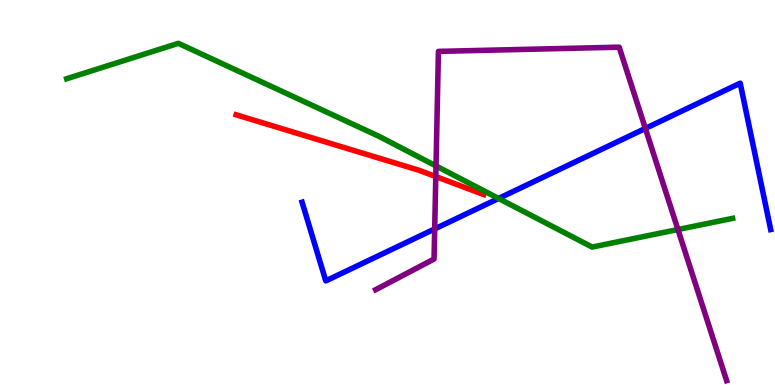[{'lines': ['blue', 'red'], 'intersections': []}, {'lines': ['green', 'red'], 'intersections': []}, {'lines': ['purple', 'red'], 'intersections': [{'x': 5.62, 'y': 5.41}]}, {'lines': ['blue', 'green'], 'intersections': [{'x': 6.43, 'y': 4.85}]}, {'lines': ['blue', 'purple'], 'intersections': [{'x': 5.61, 'y': 4.05}, {'x': 8.33, 'y': 6.66}]}, {'lines': ['green', 'purple'], 'intersections': [{'x': 5.63, 'y': 5.69}, {'x': 8.75, 'y': 4.04}]}]